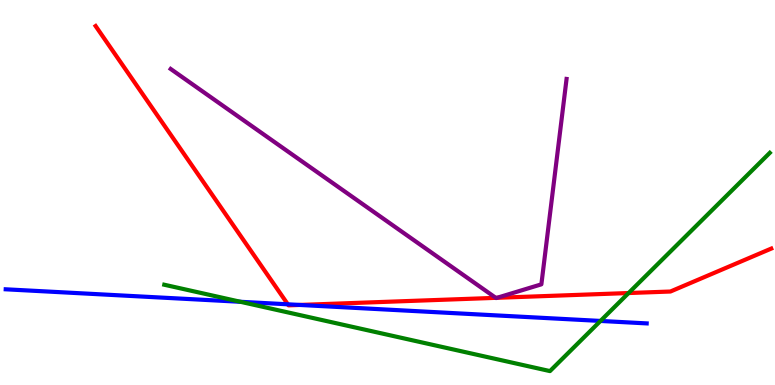[{'lines': ['blue', 'red'], 'intersections': [{'x': 3.71, 'y': 2.1}, {'x': 3.87, 'y': 2.08}]}, {'lines': ['green', 'red'], 'intersections': [{'x': 8.11, 'y': 2.39}]}, {'lines': ['purple', 'red'], 'intersections': [{'x': 6.4, 'y': 2.26}, {'x': 6.41, 'y': 2.26}]}, {'lines': ['blue', 'green'], 'intersections': [{'x': 3.1, 'y': 2.16}, {'x': 7.75, 'y': 1.66}]}, {'lines': ['blue', 'purple'], 'intersections': []}, {'lines': ['green', 'purple'], 'intersections': []}]